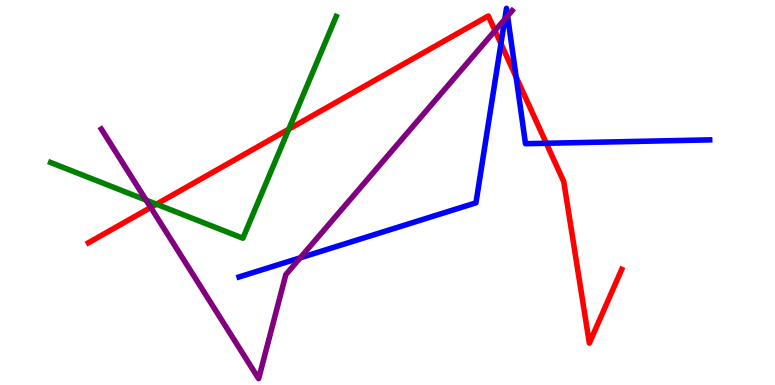[{'lines': ['blue', 'red'], 'intersections': [{'x': 6.46, 'y': 8.86}, {'x': 6.66, 'y': 8.0}, {'x': 7.05, 'y': 6.28}]}, {'lines': ['green', 'red'], 'intersections': [{'x': 2.02, 'y': 4.7}, {'x': 3.73, 'y': 6.65}]}, {'lines': ['purple', 'red'], 'intersections': [{'x': 1.94, 'y': 4.61}, {'x': 6.39, 'y': 9.2}]}, {'lines': ['blue', 'green'], 'intersections': []}, {'lines': ['blue', 'purple'], 'intersections': [{'x': 3.87, 'y': 3.3}, {'x': 6.51, 'y': 9.5}, {'x': 6.55, 'y': 9.59}]}, {'lines': ['green', 'purple'], 'intersections': [{'x': 1.89, 'y': 4.8}]}]